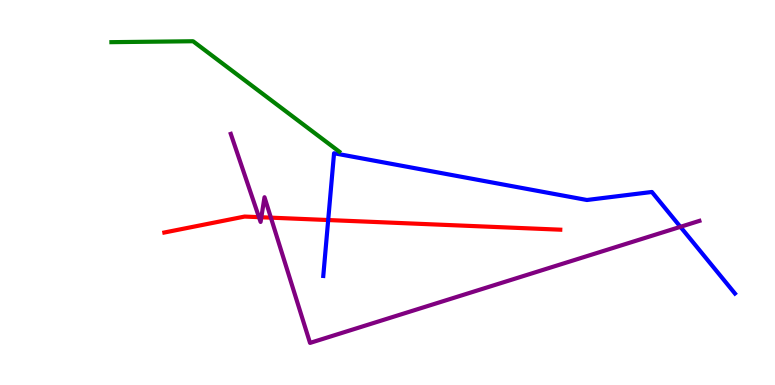[{'lines': ['blue', 'red'], 'intersections': [{'x': 4.23, 'y': 4.28}]}, {'lines': ['green', 'red'], 'intersections': []}, {'lines': ['purple', 'red'], 'intersections': [{'x': 3.34, 'y': 4.36}, {'x': 3.37, 'y': 4.36}, {'x': 3.5, 'y': 4.35}]}, {'lines': ['blue', 'green'], 'intersections': []}, {'lines': ['blue', 'purple'], 'intersections': [{'x': 8.78, 'y': 4.11}]}, {'lines': ['green', 'purple'], 'intersections': []}]